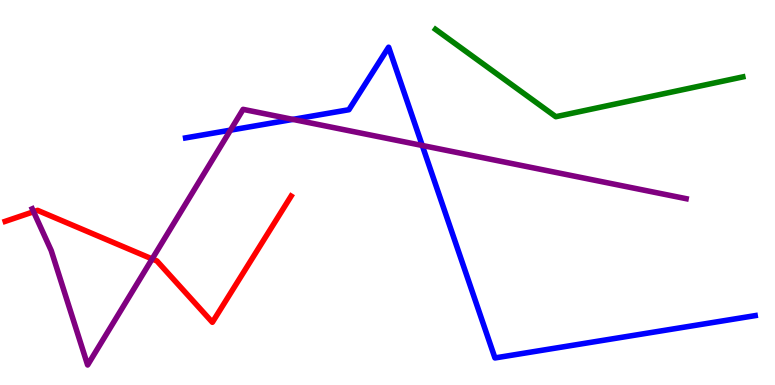[{'lines': ['blue', 'red'], 'intersections': []}, {'lines': ['green', 'red'], 'intersections': []}, {'lines': ['purple', 'red'], 'intersections': [{'x': 0.433, 'y': 4.5}, {'x': 1.96, 'y': 3.27}]}, {'lines': ['blue', 'green'], 'intersections': []}, {'lines': ['blue', 'purple'], 'intersections': [{'x': 2.97, 'y': 6.62}, {'x': 3.78, 'y': 6.9}, {'x': 5.45, 'y': 6.22}]}, {'lines': ['green', 'purple'], 'intersections': []}]